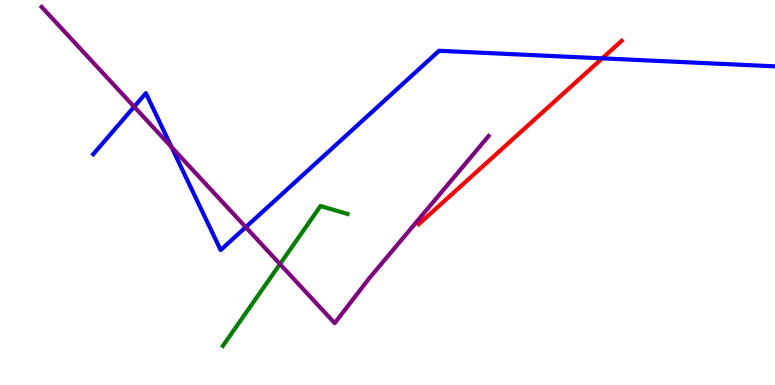[{'lines': ['blue', 'red'], 'intersections': [{'x': 7.77, 'y': 8.48}]}, {'lines': ['green', 'red'], 'intersections': []}, {'lines': ['purple', 'red'], 'intersections': []}, {'lines': ['blue', 'green'], 'intersections': []}, {'lines': ['blue', 'purple'], 'intersections': [{'x': 1.73, 'y': 7.23}, {'x': 2.21, 'y': 6.18}, {'x': 3.17, 'y': 4.1}]}, {'lines': ['green', 'purple'], 'intersections': [{'x': 3.61, 'y': 3.14}]}]